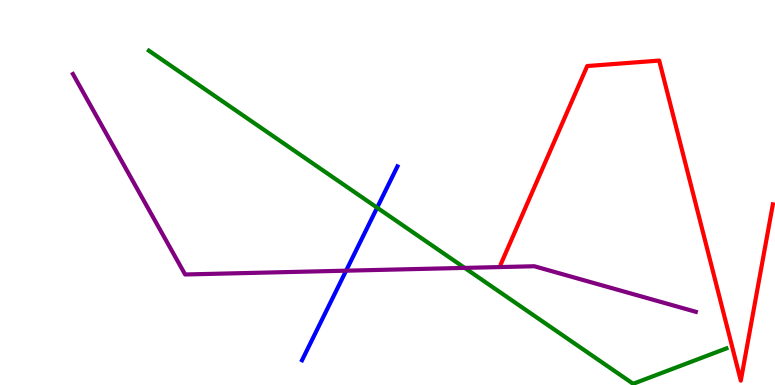[{'lines': ['blue', 'red'], 'intersections': []}, {'lines': ['green', 'red'], 'intersections': []}, {'lines': ['purple', 'red'], 'intersections': []}, {'lines': ['blue', 'green'], 'intersections': [{'x': 4.87, 'y': 4.61}]}, {'lines': ['blue', 'purple'], 'intersections': [{'x': 4.47, 'y': 2.97}]}, {'lines': ['green', 'purple'], 'intersections': [{'x': 6.0, 'y': 3.04}]}]